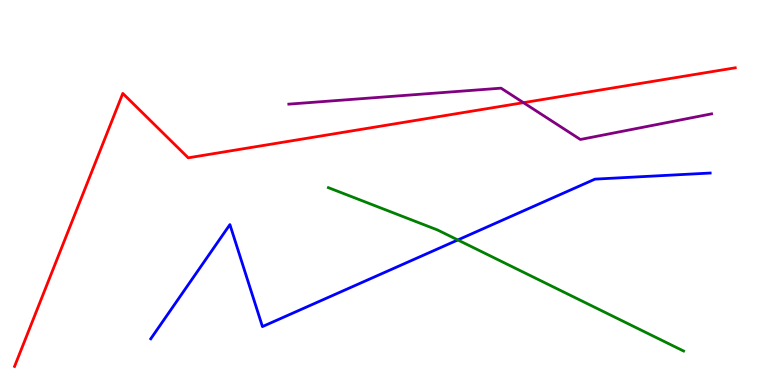[{'lines': ['blue', 'red'], 'intersections': []}, {'lines': ['green', 'red'], 'intersections': []}, {'lines': ['purple', 'red'], 'intersections': [{'x': 6.75, 'y': 7.33}]}, {'lines': ['blue', 'green'], 'intersections': [{'x': 5.91, 'y': 3.77}]}, {'lines': ['blue', 'purple'], 'intersections': []}, {'lines': ['green', 'purple'], 'intersections': []}]